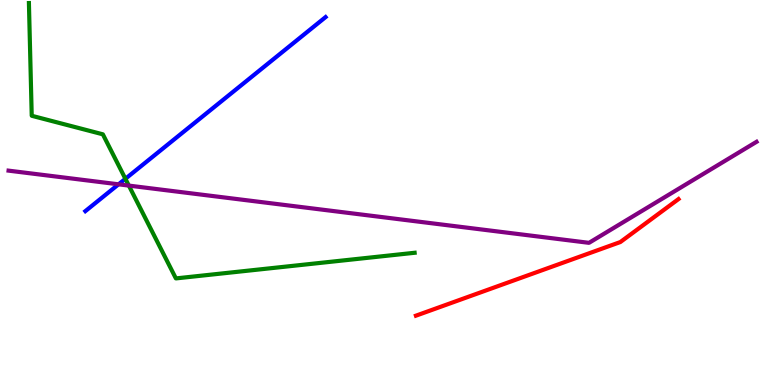[{'lines': ['blue', 'red'], 'intersections': []}, {'lines': ['green', 'red'], 'intersections': []}, {'lines': ['purple', 'red'], 'intersections': []}, {'lines': ['blue', 'green'], 'intersections': [{'x': 1.62, 'y': 5.36}]}, {'lines': ['blue', 'purple'], 'intersections': [{'x': 1.53, 'y': 5.21}]}, {'lines': ['green', 'purple'], 'intersections': [{'x': 1.66, 'y': 5.18}]}]